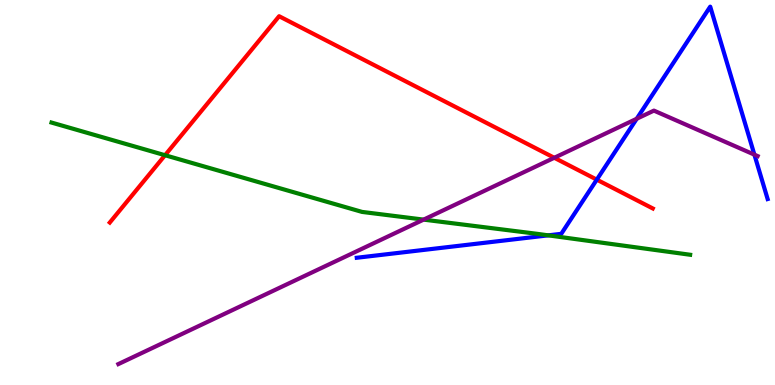[{'lines': ['blue', 'red'], 'intersections': [{'x': 7.7, 'y': 5.33}]}, {'lines': ['green', 'red'], 'intersections': [{'x': 2.13, 'y': 5.97}]}, {'lines': ['purple', 'red'], 'intersections': [{'x': 7.15, 'y': 5.9}]}, {'lines': ['blue', 'green'], 'intersections': [{'x': 7.07, 'y': 3.89}]}, {'lines': ['blue', 'purple'], 'intersections': [{'x': 8.22, 'y': 6.92}, {'x': 9.73, 'y': 5.98}]}, {'lines': ['green', 'purple'], 'intersections': [{'x': 5.47, 'y': 4.3}]}]